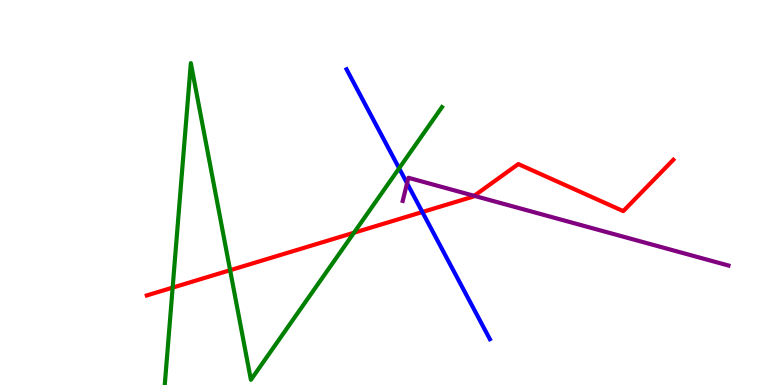[{'lines': ['blue', 'red'], 'intersections': [{'x': 5.45, 'y': 4.49}]}, {'lines': ['green', 'red'], 'intersections': [{'x': 2.23, 'y': 2.53}, {'x': 2.97, 'y': 2.98}, {'x': 4.57, 'y': 3.96}]}, {'lines': ['purple', 'red'], 'intersections': [{'x': 6.12, 'y': 4.91}]}, {'lines': ['blue', 'green'], 'intersections': [{'x': 5.15, 'y': 5.63}]}, {'lines': ['blue', 'purple'], 'intersections': [{'x': 5.25, 'y': 5.24}]}, {'lines': ['green', 'purple'], 'intersections': []}]